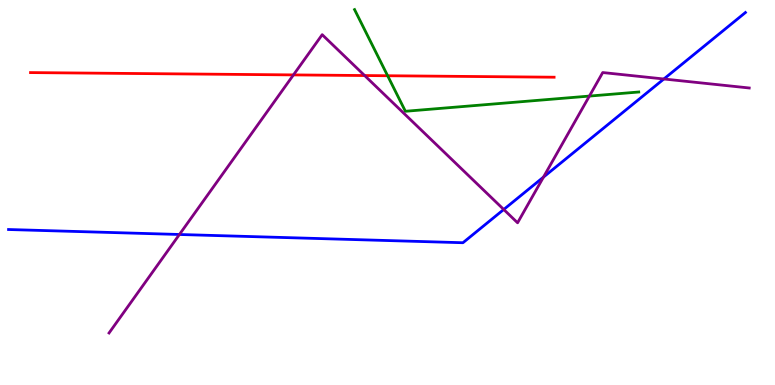[{'lines': ['blue', 'red'], 'intersections': []}, {'lines': ['green', 'red'], 'intersections': [{'x': 5.0, 'y': 8.03}]}, {'lines': ['purple', 'red'], 'intersections': [{'x': 3.79, 'y': 8.05}, {'x': 4.7, 'y': 8.04}]}, {'lines': ['blue', 'green'], 'intersections': []}, {'lines': ['blue', 'purple'], 'intersections': [{'x': 2.32, 'y': 3.91}, {'x': 6.5, 'y': 4.56}, {'x': 7.01, 'y': 5.4}, {'x': 8.57, 'y': 7.95}]}, {'lines': ['green', 'purple'], 'intersections': [{'x': 7.61, 'y': 7.5}]}]